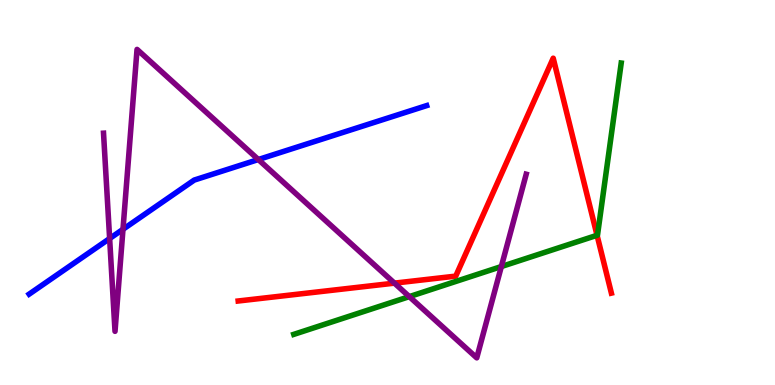[{'lines': ['blue', 'red'], 'intersections': []}, {'lines': ['green', 'red'], 'intersections': [{'x': 7.7, 'y': 3.89}]}, {'lines': ['purple', 'red'], 'intersections': [{'x': 5.09, 'y': 2.65}]}, {'lines': ['blue', 'green'], 'intersections': []}, {'lines': ['blue', 'purple'], 'intersections': [{'x': 1.41, 'y': 3.8}, {'x': 1.59, 'y': 4.04}, {'x': 3.33, 'y': 5.86}]}, {'lines': ['green', 'purple'], 'intersections': [{'x': 5.28, 'y': 2.3}, {'x': 6.47, 'y': 3.08}]}]